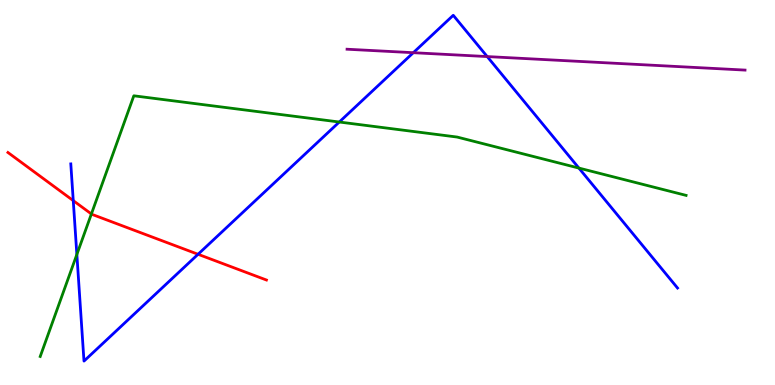[{'lines': ['blue', 'red'], 'intersections': [{'x': 0.945, 'y': 4.79}, {'x': 2.56, 'y': 3.4}]}, {'lines': ['green', 'red'], 'intersections': [{'x': 1.18, 'y': 4.44}]}, {'lines': ['purple', 'red'], 'intersections': []}, {'lines': ['blue', 'green'], 'intersections': [{'x': 0.992, 'y': 3.39}, {'x': 4.38, 'y': 6.83}, {'x': 7.47, 'y': 5.63}]}, {'lines': ['blue', 'purple'], 'intersections': [{'x': 5.33, 'y': 8.63}, {'x': 6.29, 'y': 8.53}]}, {'lines': ['green', 'purple'], 'intersections': []}]